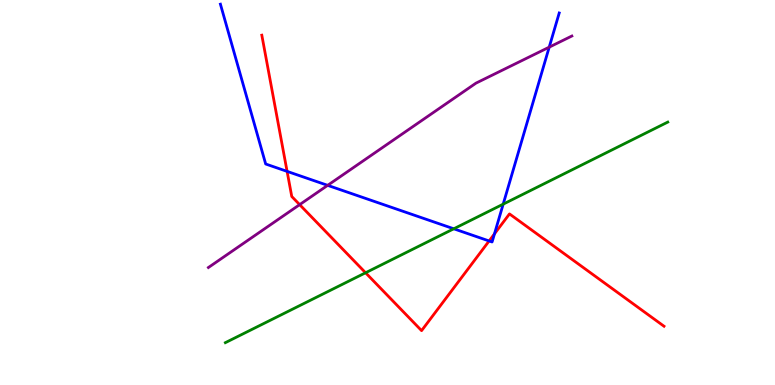[{'lines': ['blue', 'red'], 'intersections': [{'x': 3.7, 'y': 5.55}, {'x': 6.31, 'y': 3.74}, {'x': 6.38, 'y': 3.93}]}, {'lines': ['green', 'red'], 'intersections': [{'x': 4.72, 'y': 2.92}]}, {'lines': ['purple', 'red'], 'intersections': [{'x': 3.87, 'y': 4.68}]}, {'lines': ['blue', 'green'], 'intersections': [{'x': 5.86, 'y': 4.06}, {'x': 6.49, 'y': 4.7}]}, {'lines': ['blue', 'purple'], 'intersections': [{'x': 4.23, 'y': 5.19}, {'x': 7.09, 'y': 8.78}]}, {'lines': ['green', 'purple'], 'intersections': []}]